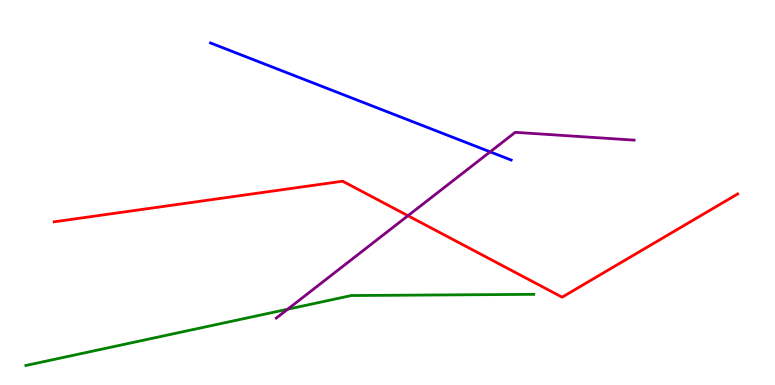[{'lines': ['blue', 'red'], 'intersections': []}, {'lines': ['green', 'red'], 'intersections': []}, {'lines': ['purple', 'red'], 'intersections': [{'x': 5.26, 'y': 4.4}]}, {'lines': ['blue', 'green'], 'intersections': []}, {'lines': ['blue', 'purple'], 'intersections': [{'x': 6.32, 'y': 6.06}]}, {'lines': ['green', 'purple'], 'intersections': [{'x': 3.71, 'y': 1.97}]}]